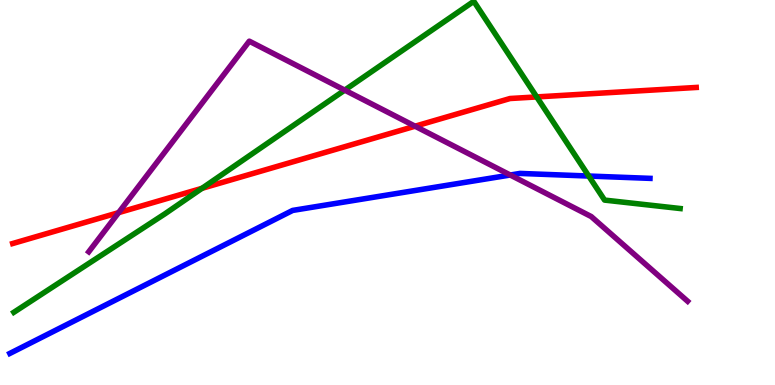[{'lines': ['blue', 'red'], 'intersections': []}, {'lines': ['green', 'red'], 'intersections': [{'x': 2.61, 'y': 5.11}, {'x': 6.93, 'y': 7.48}]}, {'lines': ['purple', 'red'], 'intersections': [{'x': 1.53, 'y': 4.48}, {'x': 5.36, 'y': 6.72}]}, {'lines': ['blue', 'green'], 'intersections': [{'x': 7.6, 'y': 5.43}]}, {'lines': ['blue', 'purple'], 'intersections': [{'x': 6.58, 'y': 5.45}]}, {'lines': ['green', 'purple'], 'intersections': [{'x': 4.45, 'y': 7.66}]}]